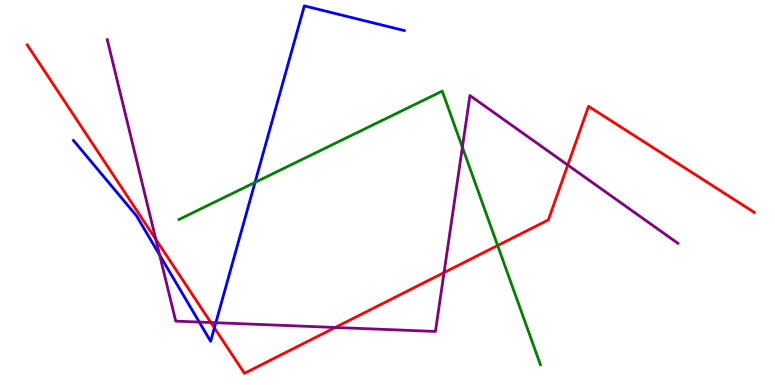[{'lines': ['blue', 'red'], 'intersections': [{'x': 2.77, 'y': 1.48}]}, {'lines': ['green', 'red'], 'intersections': [{'x': 6.42, 'y': 3.62}]}, {'lines': ['purple', 'red'], 'intersections': [{'x': 2.01, 'y': 3.78}, {'x': 2.72, 'y': 1.62}, {'x': 4.33, 'y': 1.49}, {'x': 5.73, 'y': 2.92}, {'x': 7.33, 'y': 5.71}]}, {'lines': ['blue', 'green'], 'intersections': [{'x': 3.29, 'y': 5.26}]}, {'lines': ['blue', 'purple'], 'intersections': [{'x': 2.06, 'y': 3.38}, {'x': 2.57, 'y': 1.63}, {'x': 2.78, 'y': 1.62}]}, {'lines': ['green', 'purple'], 'intersections': [{'x': 5.97, 'y': 6.18}]}]